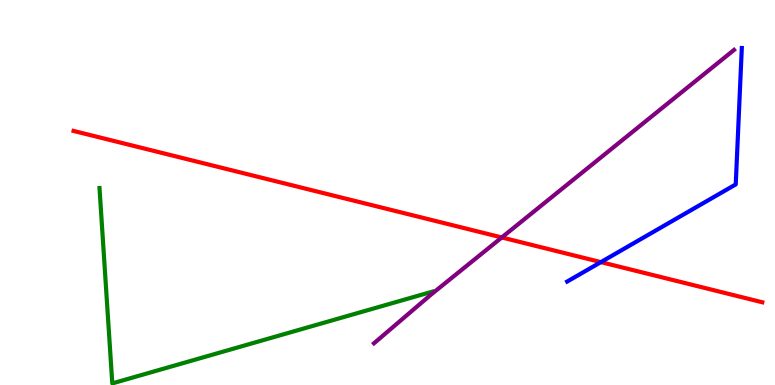[{'lines': ['blue', 'red'], 'intersections': [{'x': 7.75, 'y': 3.19}]}, {'lines': ['green', 'red'], 'intersections': []}, {'lines': ['purple', 'red'], 'intersections': [{'x': 6.47, 'y': 3.83}]}, {'lines': ['blue', 'green'], 'intersections': []}, {'lines': ['blue', 'purple'], 'intersections': []}, {'lines': ['green', 'purple'], 'intersections': []}]